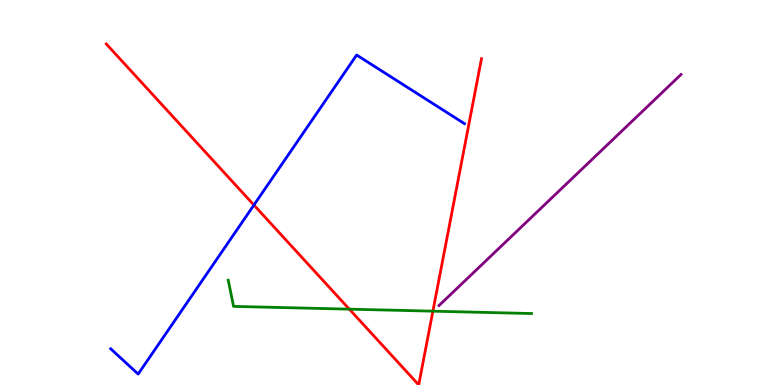[{'lines': ['blue', 'red'], 'intersections': [{'x': 3.28, 'y': 4.67}]}, {'lines': ['green', 'red'], 'intersections': [{'x': 4.51, 'y': 1.97}, {'x': 5.59, 'y': 1.92}]}, {'lines': ['purple', 'red'], 'intersections': []}, {'lines': ['blue', 'green'], 'intersections': []}, {'lines': ['blue', 'purple'], 'intersections': []}, {'lines': ['green', 'purple'], 'intersections': []}]